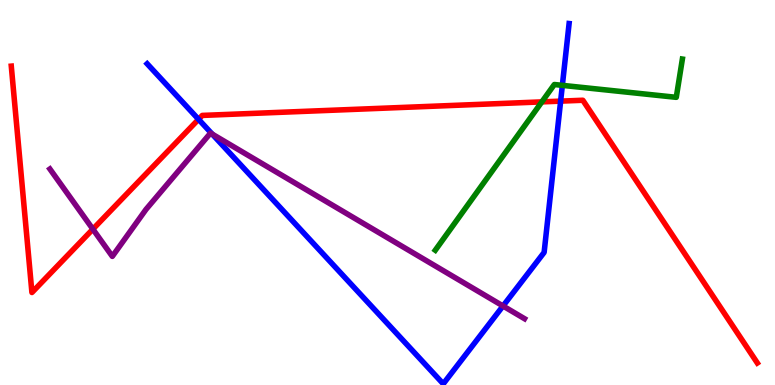[{'lines': ['blue', 'red'], 'intersections': [{'x': 2.56, 'y': 6.9}, {'x': 7.23, 'y': 7.37}]}, {'lines': ['green', 'red'], 'intersections': [{'x': 6.99, 'y': 7.35}]}, {'lines': ['purple', 'red'], 'intersections': [{'x': 1.2, 'y': 4.05}]}, {'lines': ['blue', 'green'], 'intersections': [{'x': 7.26, 'y': 7.78}]}, {'lines': ['blue', 'purple'], 'intersections': [{'x': 2.74, 'y': 6.52}, {'x': 6.49, 'y': 2.05}]}, {'lines': ['green', 'purple'], 'intersections': []}]